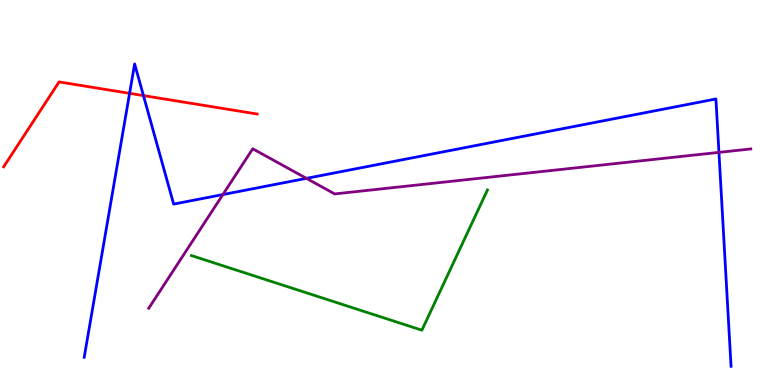[{'lines': ['blue', 'red'], 'intersections': [{'x': 1.67, 'y': 7.58}, {'x': 1.85, 'y': 7.52}]}, {'lines': ['green', 'red'], 'intersections': []}, {'lines': ['purple', 'red'], 'intersections': []}, {'lines': ['blue', 'green'], 'intersections': []}, {'lines': ['blue', 'purple'], 'intersections': [{'x': 2.88, 'y': 4.95}, {'x': 3.95, 'y': 5.37}, {'x': 9.28, 'y': 6.04}]}, {'lines': ['green', 'purple'], 'intersections': []}]